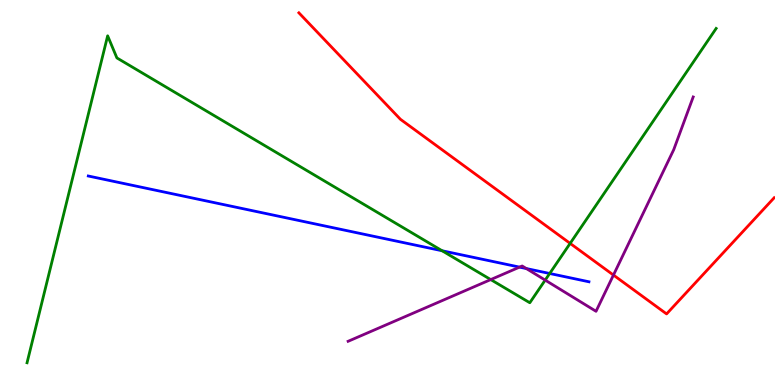[{'lines': ['blue', 'red'], 'intersections': []}, {'lines': ['green', 'red'], 'intersections': [{'x': 7.36, 'y': 3.68}]}, {'lines': ['purple', 'red'], 'intersections': [{'x': 7.92, 'y': 2.86}]}, {'lines': ['blue', 'green'], 'intersections': [{'x': 5.7, 'y': 3.49}, {'x': 7.09, 'y': 2.9}]}, {'lines': ['blue', 'purple'], 'intersections': [{'x': 6.7, 'y': 3.06}, {'x': 6.79, 'y': 3.02}]}, {'lines': ['green', 'purple'], 'intersections': [{'x': 6.33, 'y': 2.74}, {'x': 7.03, 'y': 2.72}]}]